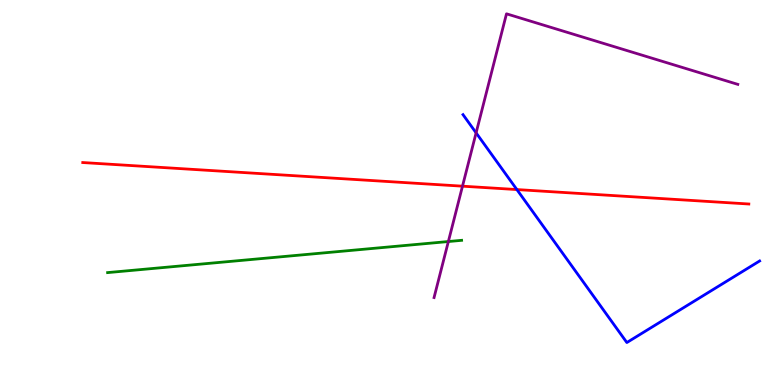[{'lines': ['blue', 'red'], 'intersections': [{'x': 6.67, 'y': 5.08}]}, {'lines': ['green', 'red'], 'intersections': []}, {'lines': ['purple', 'red'], 'intersections': [{'x': 5.97, 'y': 5.16}]}, {'lines': ['blue', 'green'], 'intersections': []}, {'lines': ['blue', 'purple'], 'intersections': [{'x': 6.14, 'y': 6.55}]}, {'lines': ['green', 'purple'], 'intersections': [{'x': 5.79, 'y': 3.73}]}]